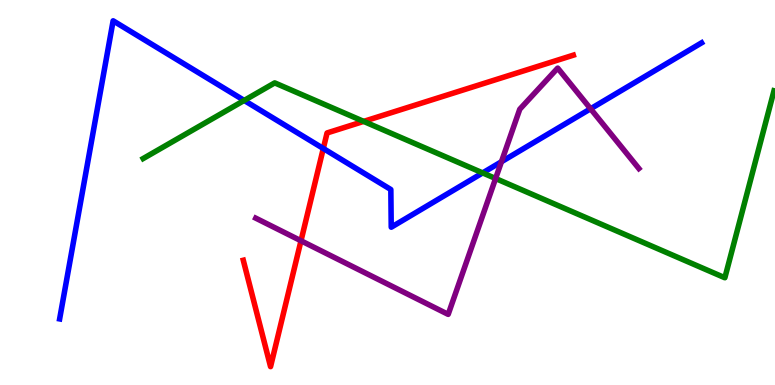[{'lines': ['blue', 'red'], 'intersections': [{'x': 4.17, 'y': 6.14}]}, {'lines': ['green', 'red'], 'intersections': [{'x': 4.69, 'y': 6.85}]}, {'lines': ['purple', 'red'], 'intersections': [{'x': 3.88, 'y': 3.75}]}, {'lines': ['blue', 'green'], 'intersections': [{'x': 3.15, 'y': 7.39}, {'x': 6.23, 'y': 5.51}]}, {'lines': ['blue', 'purple'], 'intersections': [{'x': 6.47, 'y': 5.8}, {'x': 7.62, 'y': 7.17}]}, {'lines': ['green', 'purple'], 'intersections': [{'x': 6.39, 'y': 5.36}]}]